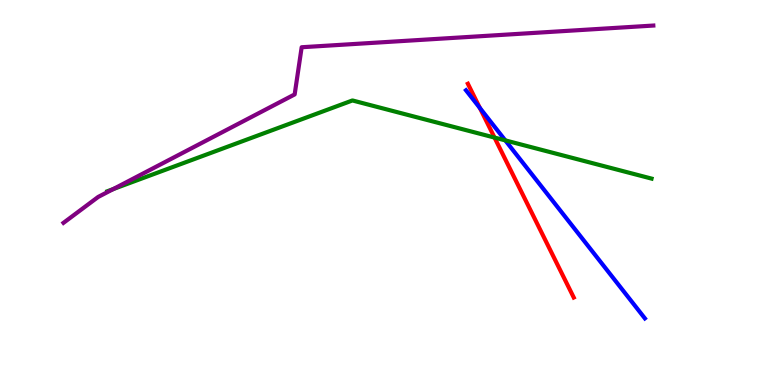[{'lines': ['blue', 'red'], 'intersections': [{'x': 6.19, 'y': 7.2}]}, {'lines': ['green', 'red'], 'intersections': [{'x': 6.38, 'y': 6.43}]}, {'lines': ['purple', 'red'], 'intersections': []}, {'lines': ['blue', 'green'], 'intersections': [{'x': 6.52, 'y': 6.35}]}, {'lines': ['blue', 'purple'], 'intersections': []}, {'lines': ['green', 'purple'], 'intersections': [{'x': 1.46, 'y': 5.09}]}]